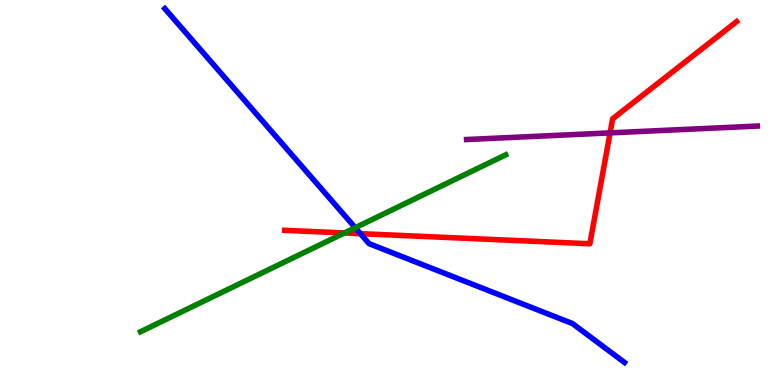[{'lines': ['blue', 'red'], 'intersections': [{'x': 4.65, 'y': 3.93}]}, {'lines': ['green', 'red'], 'intersections': [{'x': 4.44, 'y': 3.95}]}, {'lines': ['purple', 'red'], 'intersections': [{'x': 7.87, 'y': 6.55}]}, {'lines': ['blue', 'green'], 'intersections': [{'x': 4.58, 'y': 4.09}]}, {'lines': ['blue', 'purple'], 'intersections': []}, {'lines': ['green', 'purple'], 'intersections': []}]